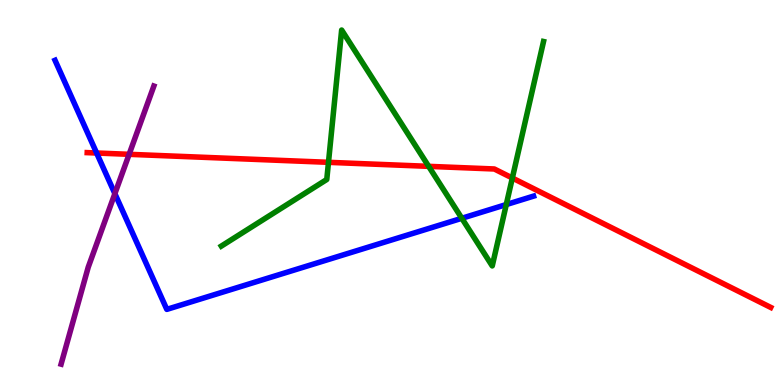[{'lines': ['blue', 'red'], 'intersections': [{'x': 1.25, 'y': 6.03}]}, {'lines': ['green', 'red'], 'intersections': [{'x': 4.24, 'y': 5.78}, {'x': 5.53, 'y': 5.68}, {'x': 6.61, 'y': 5.38}]}, {'lines': ['purple', 'red'], 'intersections': [{'x': 1.67, 'y': 5.99}]}, {'lines': ['blue', 'green'], 'intersections': [{'x': 5.96, 'y': 4.33}, {'x': 6.53, 'y': 4.69}]}, {'lines': ['blue', 'purple'], 'intersections': [{'x': 1.48, 'y': 4.97}]}, {'lines': ['green', 'purple'], 'intersections': []}]